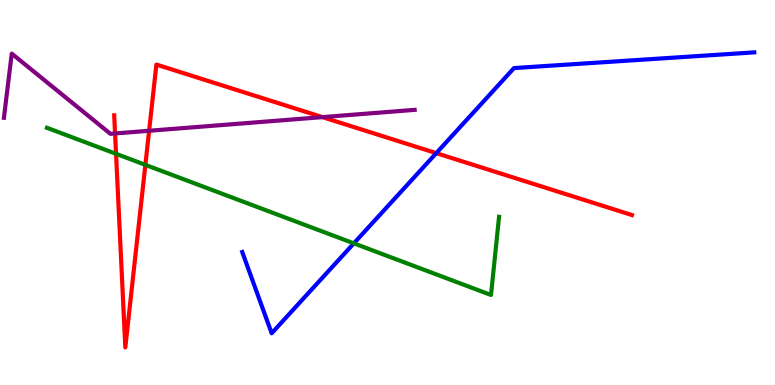[{'lines': ['blue', 'red'], 'intersections': [{'x': 5.63, 'y': 6.02}]}, {'lines': ['green', 'red'], 'intersections': [{'x': 1.5, 'y': 6.0}, {'x': 1.88, 'y': 5.72}]}, {'lines': ['purple', 'red'], 'intersections': [{'x': 1.48, 'y': 6.53}, {'x': 1.92, 'y': 6.6}, {'x': 4.16, 'y': 6.96}]}, {'lines': ['blue', 'green'], 'intersections': [{'x': 4.57, 'y': 3.68}]}, {'lines': ['blue', 'purple'], 'intersections': []}, {'lines': ['green', 'purple'], 'intersections': []}]